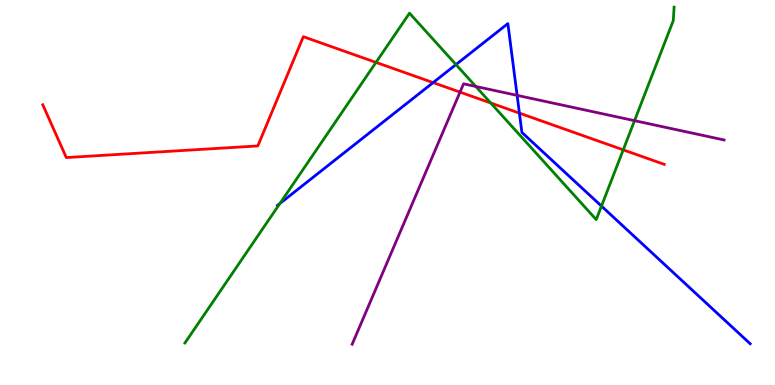[{'lines': ['blue', 'red'], 'intersections': [{'x': 5.59, 'y': 7.85}, {'x': 6.7, 'y': 7.06}]}, {'lines': ['green', 'red'], 'intersections': [{'x': 4.85, 'y': 8.38}, {'x': 6.33, 'y': 7.33}, {'x': 8.04, 'y': 6.11}]}, {'lines': ['purple', 'red'], 'intersections': [{'x': 5.94, 'y': 7.61}]}, {'lines': ['blue', 'green'], 'intersections': [{'x': 3.61, 'y': 4.71}, {'x': 5.88, 'y': 8.32}, {'x': 7.76, 'y': 4.65}]}, {'lines': ['blue', 'purple'], 'intersections': [{'x': 6.67, 'y': 7.52}]}, {'lines': ['green', 'purple'], 'intersections': [{'x': 6.14, 'y': 7.75}, {'x': 8.19, 'y': 6.87}]}]